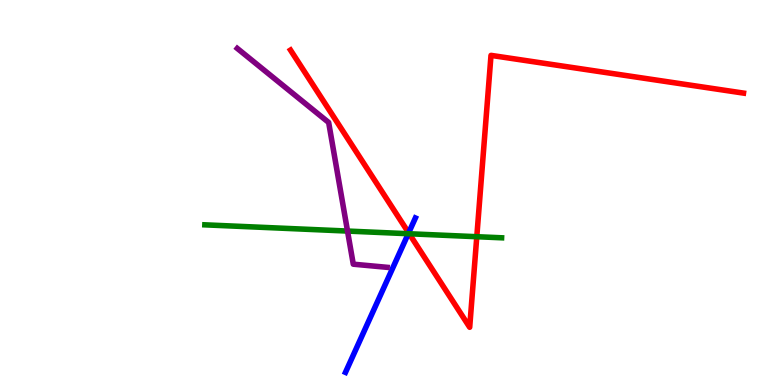[{'lines': ['blue', 'red'], 'intersections': [{'x': 5.27, 'y': 3.95}]}, {'lines': ['green', 'red'], 'intersections': [{'x': 5.28, 'y': 3.93}, {'x': 6.15, 'y': 3.85}]}, {'lines': ['purple', 'red'], 'intersections': []}, {'lines': ['blue', 'green'], 'intersections': [{'x': 5.27, 'y': 3.93}]}, {'lines': ['blue', 'purple'], 'intersections': []}, {'lines': ['green', 'purple'], 'intersections': [{'x': 4.48, 'y': 4.0}]}]